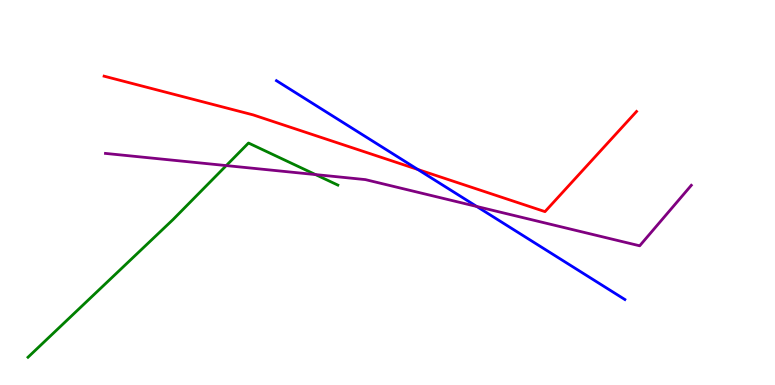[{'lines': ['blue', 'red'], 'intersections': [{'x': 5.39, 'y': 5.6}]}, {'lines': ['green', 'red'], 'intersections': []}, {'lines': ['purple', 'red'], 'intersections': []}, {'lines': ['blue', 'green'], 'intersections': []}, {'lines': ['blue', 'purple'], 'intersections': [{'x': 6.15, 'y': 4.64}]}, {'lines': ['green', 'purple'], 'intersections': [{'x': 2.92, 'y': 5.7}, {'x': 4.07, 'y': 5.47}]}]